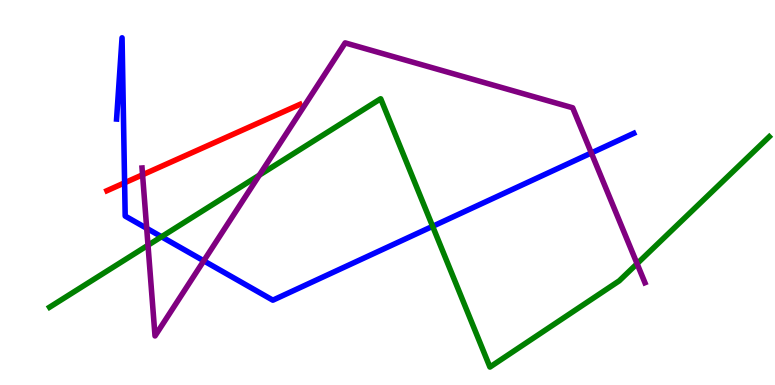[{'lines': ['blue', 'red'], 'intersections': [{'x': 1.61, 'y': 5.25}]}, {'lines': ['green', 'red'], 'intersections': []}, {'lines': ['purple', 'red'], 'intersections': [{'x': 1.84, 'y': 5.46}]}, {'lines': ['blue', 'green'], 'intersections': [{'x': 2.08, 'y': 3.85}, {'x': 5.58, 'y': 4.12}]}, {'lines': ['blue', 'purple'], 'intersections': [{'x': 1.89, 'y': 4.07}, {'x': 2.63, 'y': 3.23}, {'x': 7.63, 'y': 6.03}]}, {'lines': ['green', 'purple'], 'intersections': [{'x': 1.91, 'y': 3.63}, {'x': 3.35, 'y': 5.45}, {'x': 8.22, 'y': 3.15}]}]